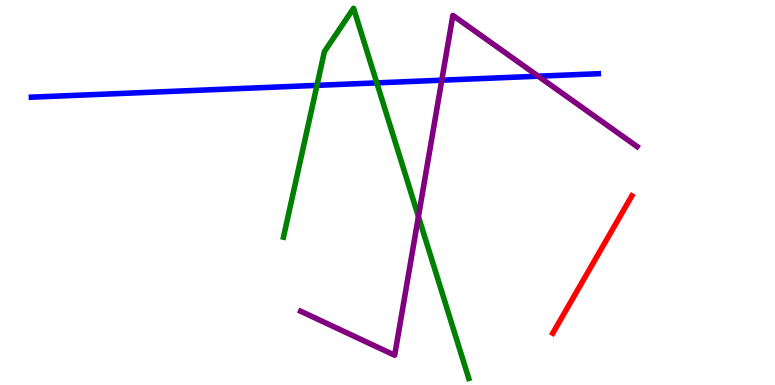[{'lines': ['blue', 'red'], 'intersections': []}, {'lines': ['green', 'red'], 'intersections': []}, {'lines': ['purple', 'red'], 'intersections': []}, {'lines': ['blue', 'green'], 'intersections': [{'x': 4.09, 'y': 7.78}, {'x': 4.86, 'y': 7.85}]}, {'lines': ['blue', 'purple'], 'intersections': [{'x': 5.7, 'y': 7.92}, {'x': 6.95, 'y': 8.02}]}, {'lines': ['green', 'purple'], 'intersections': [{'x': 5.4, 'y': 4.38}]}]